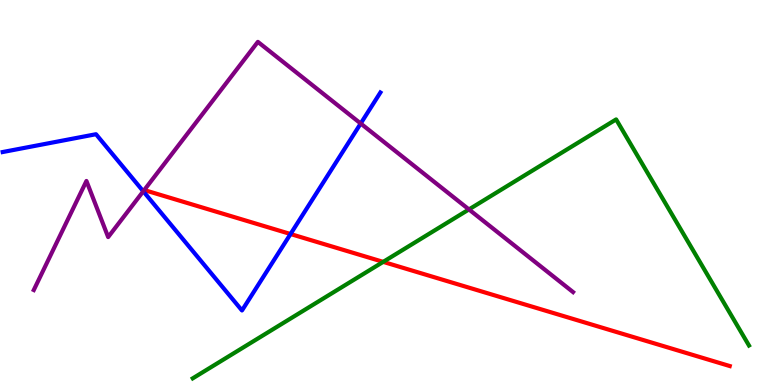[{'lines': ['blue', 'red'], 'intersections': [{'x': 3.75, 'y': 3.92}]}, {'lines': ['green', 'red'], 'intersections': [{'x': 4.94, 'y': 3.2}]}, {'lines': ['purple', 'red'], 'intersections': []}, {'lines': ['blue', 'green'], 'intersections': []}, {'lines': ['blue', 'purple'], 'intersections': [{'x': 1.85, 'y': 5.03}, {'x': 4.65, 'y': 6.79}]}, {'lines': ['green', 'purple'], 'intersections': [{'x': 6.05, 'y': 4.56}]}]